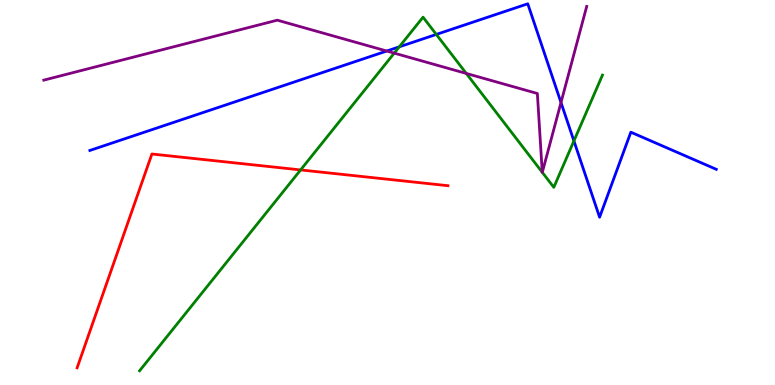[{'lines': ['blue', 'red'], 'intersections': []}, {'lines': ['green', 'red'], 'intersections': [{'x': 3.88, 'y': 5.59}]}, {'lines': ['purple', 'red'], 'intersections': []}, {'lines': ['blue', 'green'], 'intersections': [{'x': 5.15, 'y': 8.78}, {'x': 5.63, 'y': 9.11}, {'x': 7.41, 'y': 6.34}]}, {'lines': ['blue', 'purple'], 'intersections': [{'x': 4.99, 'y': 8.67}, {'x': 7.24, 'y': 7.34}]}, {'lines': ['green', 'purple'], 'intersections': [{'x': 5.09, 'y': 8.62}, {'x': 6.02, 'y': 8.09}, {'x': 7.0, 'y': 5.52}, {'x': 7.0, 'y': 5.52}]}]